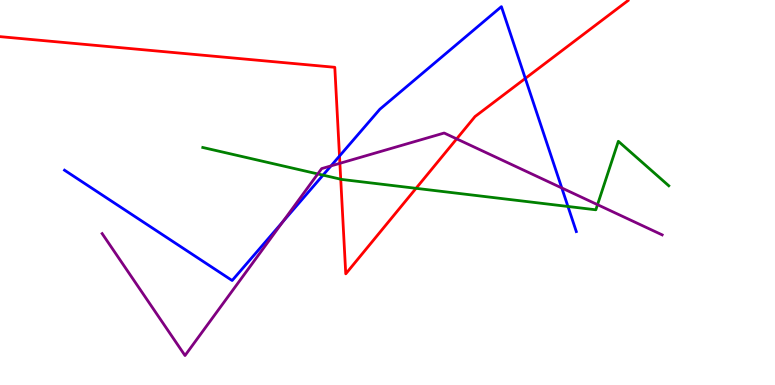[{'lines': ['blue', 'red'], 'intersections': [{'x': 4.38, 'y': 5.95}, {'x': 6.78, 'y': 7.96}]}, {'lines': ['green', 'red'], 'intersections': [{'x': 4.4, 'y': 5.35}, {'x': 5.37, 'y': 5.11}]}, {'lines': ['purple', 'red'], 'intersections': [{'x': 4.39, 'y': 5.76}, {'x': 5.89, 'y': 6.39}]}, {'lines': ['blue', 'green'], 'intersections': [{'x': 4.17, 'y': 5.45}, {'x': 7.33, 'y': 4.64}]}, {'lines': ['blue', 'purple'], 'intersections': [{'x': 3.65, 'y': 4.24}, {'x': 4.27, 'y': 5.69}, {'x': 7.25, 'y': 5.12}]}, {'lines': ['green', 'purple'], 'intersections': [{'x': 4.1, 'y': 5.48}, {'x': 7.71, 'y': 4.68}]}]